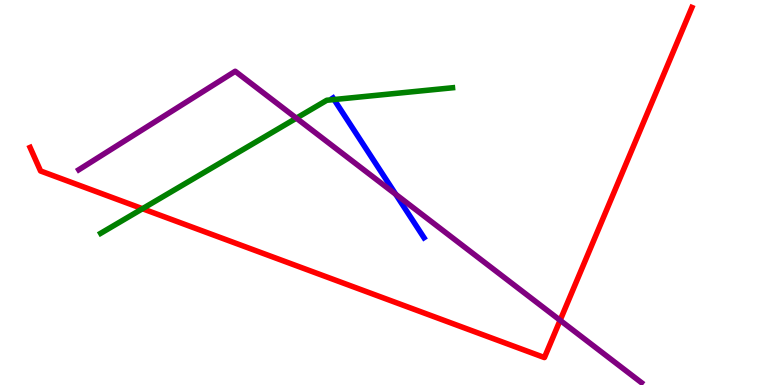[{'lines': ['blue', 'red'], 'intersections': []}, {'lines': ['green', 'red'], 'intersections': [{'x': 1.84, 'y': 4.58}]}, {'lines': ['purple', 'red'], 'intersections': [{'x': 7.23, 'y': 1.68}]}, {'lines': ['blue', 'green'], 'intersections': [{'x': 4.31, 'y': 7.41}]}, {'lines': ['blue', 'purple'], 'intersections': [{'x': 5.11, 'y': 4.95}]}, {'lines': ['green', 'purple'], 'intersections': [{'x': 3.82, 'y': 6.93}]}]